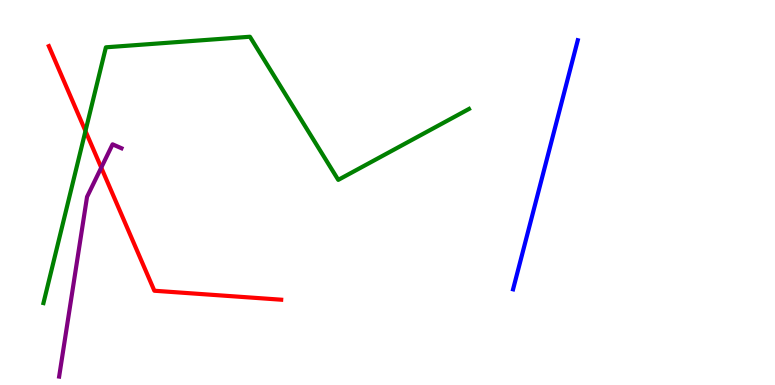[{'lines': ['blue', 'red'], 'intersections': []}, {'lines': ['green', 'red'], 'intersections': [{'x': 1.1, 'y': 6.6}]}, {'lines': ['purple', 'red'], 'intersections': [{'x': 1.31, 'y': 5.65}]}, {'lines': ['blue', 'green'], 'intersections': []}, {'lines': ['blue', 'purple'], 'intersections': []}, {'lines': ['green', 'purple'], 'intersections': []}]